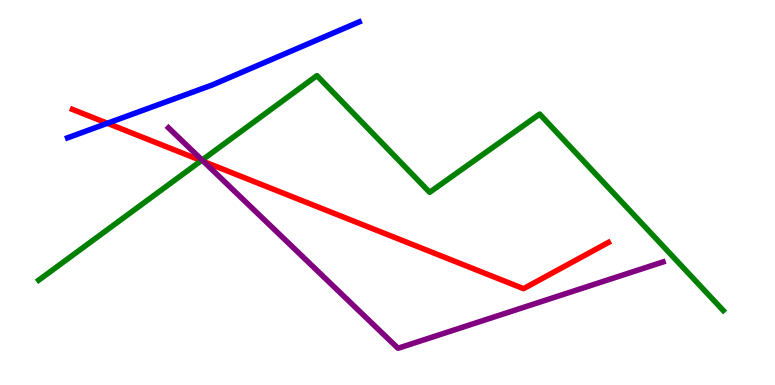[{'lines': ['blue', 'red'], 'intersections': [{'x': 1.39, 'y': 6.8}]}, {'lines': ['green', 'red'], 'intersections': [{'x': 2.6, 'y': 5.83}]}, {'lines': ['purple', 'red'], 'intersections': [{'x': 2.63, 'y': 5.8}]}, {'lines': ['blue', 'green'], 'intersections': []}, {'lines': ['blue', 'purple'], 'intersections': []}, {'lines': ['green', 'purple'], 'intersections': [{'x': 2.61, 'y': 5.84}]}]